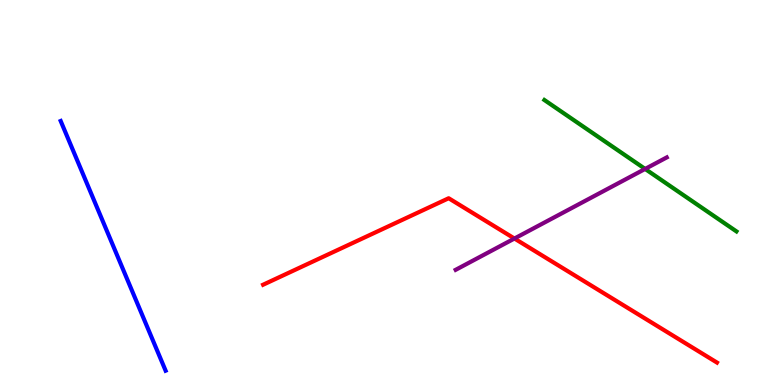[{'lines': ['blue', 'red'], 'intersections': []}, {'lines': ['green', 'red'], 'intersections': []}, {'lines': ['purple', 'red'], 'intersections': [{'x': 6.64, 'y': 3.8}]}, {'lines': ['blue', 'green'], 'intersections': []}, {'lines': ['blue', 'purple'], 'intersections': []}, {'lines': ['green', 'purple'], 'intersections': [{'x': 8.32, 'y': 5.61}]}]